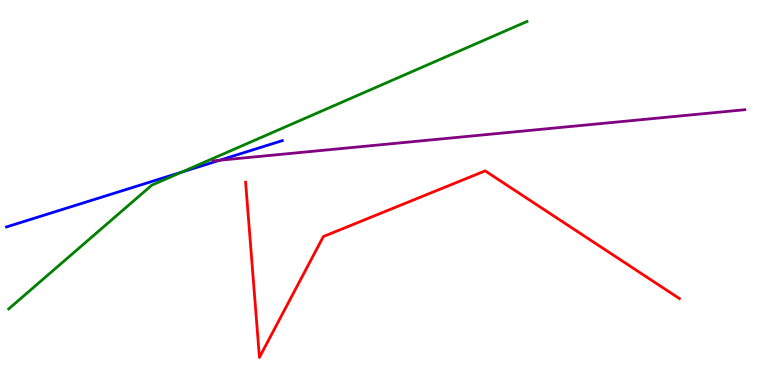[{'lines': ['blue', 'red'], 'intersections': []}, {'lines': ['green', 'red'], 'intersections': []}, {'lines': ['purple', 'red'], 'intersections': []}, {'lines': ['blue', 'green'], 'intersections': [{'x': 2.34, 'y': 5.53}]}, {'lines': ['blue', 'purple'], 'intersections': [{'x': 2.83, 'y': 5.84}]}, {'lines': ['green', 'purple'], 'intersections': []}]